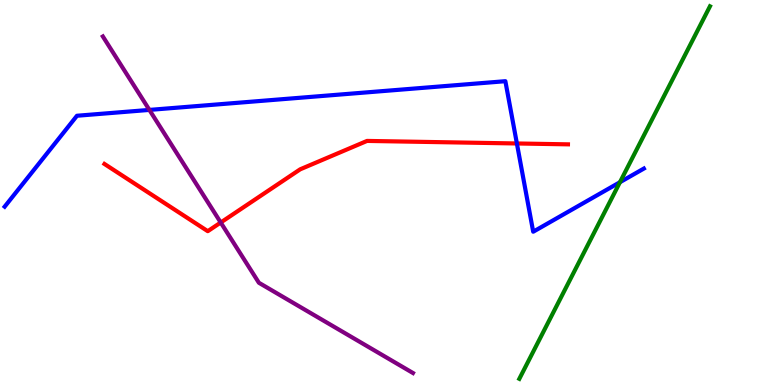[{'lines': ['blue', 'red'], 'intersections': [{'x': 6.67, 'y': 6.27}]}, {'lines': ['green', 'red'], 'intersections': []}, {'lines': ['purple', 'red'], 'intersections': [{'x': 2.85, 'y': 4.22}]}, {'lines': ['blue', 'green'], 'intersections': [{'x': 8.0, 'y': 5.27}]}, {'lines': ['blue', 'purple'], 'intersections': [{'x': 1.93, 'y': 7.15}]}, {'lines': ['green', 'purple'], 'intersections': []}]